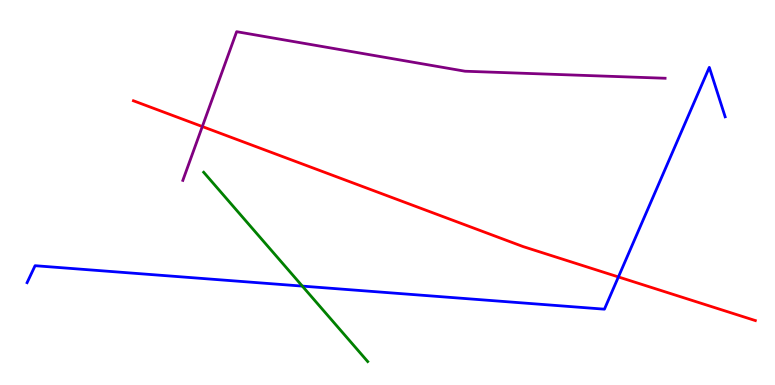[{'lines': ['blue', 'red'], 'intersections': [{'x': 7.98, 'y': 2.81}]}, {'lines': ['green', 'red'], 'intersections': []}, {'lines': ['purple', 'red'], 'intersections': [{'x': 2.61, 'y': 6.71}]}, {'lines': ['blue', 'green'], 'intersections': [{'x': 3.9, 'y': 2.57}]}, {'lines': ['blue', 'purple'], 'intersections': []}, {'lines': ['green', 'purple'], 'intersections': []}]